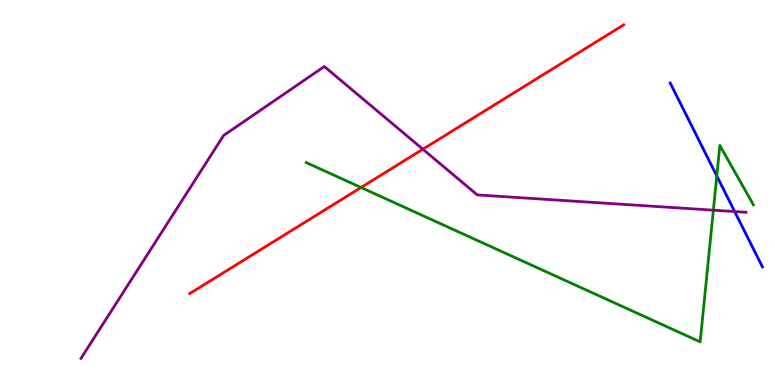[{'lines': ['blue', 'red'], 'intersections': []}, {'lines': ['green', 'red'], 'intersections': [{'x': 4.66, 'y': 5.13}]}, {'lines': ['purple', 'red'], 'intersections': [{'x': 5.46, 'y': 6.12}]}, {'lines': ['blue', 'green'], 'intersections': [{'x': 9.25, 'y': 5.43}]}, {'lines': ['blue', 'purple'], 'intersections': [{'x': 9.48, 'y': 4.51}]}, {'lines': ['green', 'purple'], 'intersections': [{'x': 9.2, 'y': 4.54}]}]